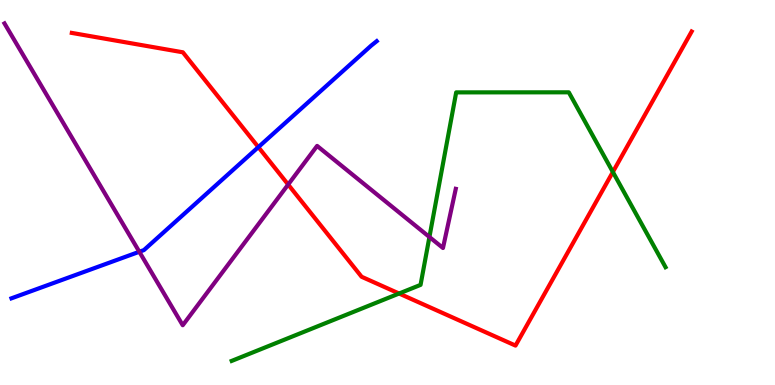[{'lines': ['blue', 'red'], 'intersections': [{'x': 3.33, 'y': 6.18}]}, {'lines': ['green', 'red'], 'intersections': [{'x': 5.15, 'y': 2.38}, {'x': 7.91, 'y': 5.53}]}, {'lines': ['purple', 'red'], 'intersections': [{'x': 3.72, 'y': 5.21}]}, {'lines': ['blue', 'green'], 'intersections': []}, {'lines': ['blue', 'purple'], 'intersections': [{'x': 1.8, 'y': 3.46}]}, {'lines': ['green', 'purple'], 'intersections': [{'x': 5.54, 'y': 3.84}]}]